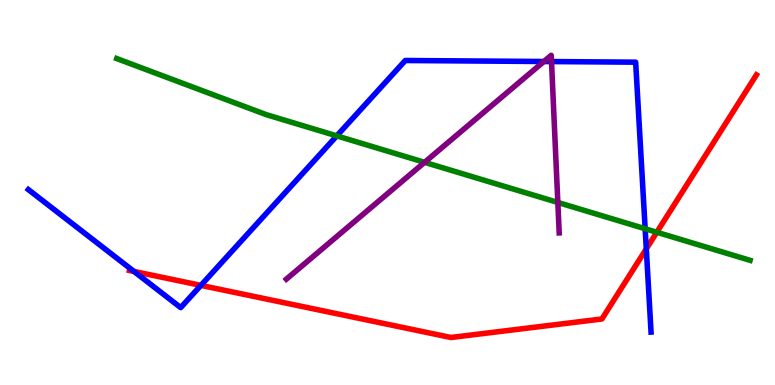[{'lines': ['blue', 'red'], 'intersections': [{'x': 1.73, 'y': 2.95}, {'x': 2.59, 'y': 2.59}, {'x': 8.34, 'y': 3.54}]}, {'lines': ['green', 'red'], 'intersections': [{'x': 8.47, 'y': 3.97}]}, {'lines': ['purple', 'red'], 'intersections': []}, {'lines': ['blue', 'green'], 'intersections': [{'x': 4.35, 'y': 6.47}, {'x': 8.32, 'y': 4.06}]}, {'lines': ['blue', 'purple'], 'intersections': [{'x': 7.02, 'y': 8.4}, {'x': 7.12, 'y': 8.4}]}, {'lines': ['green', 'purple'], 'intersections': [{'x': 5.48, 'y': 5.78}, {'x': 7.2, 'y': 4.74}]}]